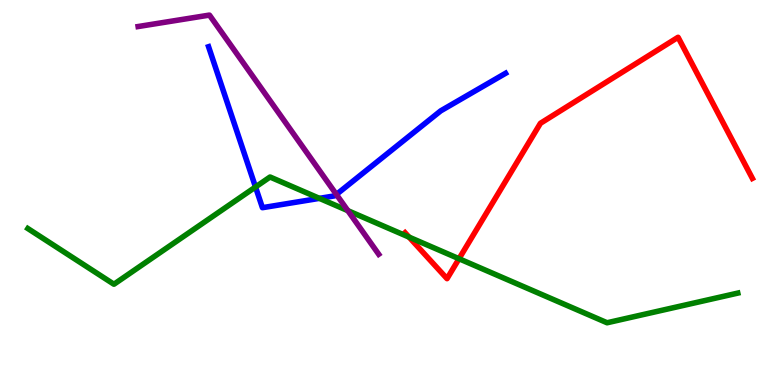[{'lines': ['blue', 'red'], 'intersections': []}, {'lines': ['green', 'red'], 'intersections': [{'x': 5.28, 'y': 3.84}, {'x': 5.92, 'y': 3.28}]}, {'lines': ['purple', 'red'], 'intersections': []}, {'lines': ['blue', 'green'], 'intersections': [{'x': 3.3, 'y': 5.14}, {'x': 4.12, 'y': 4.85}]}, {'lines': ['blue', 'purple'], 'intersections': [{'x': 4.34, 'y': 4.95}]}, {'lines': ['green', 'purple'], 'intersections': [{'x': 4.49, 'y': 4.53}]}]